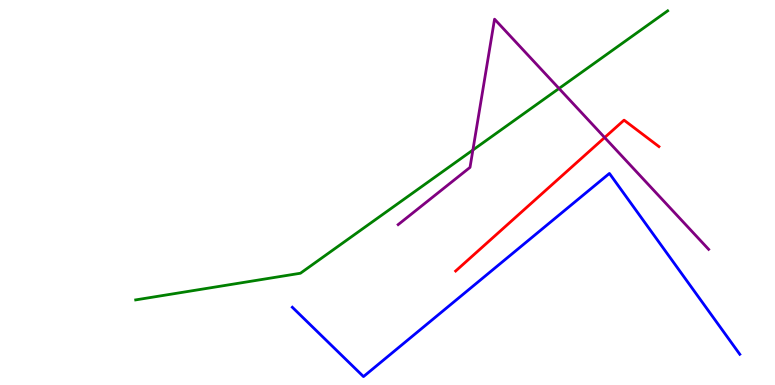[{'lines': ['blue', 'red'], 'intersections': []}, {'lines': ['green', 'red'], 'intersections': []}, {'lines': ['purple', 'red'], 'intersections': [{'x': 7.8, 'y': 6.43}]}, {'lines': ['blue', 'green'], 'intersections': []}, {'lines': ['blue', 'purple'], 'intersections': []}, {'lines': ['green', 'purple'], 'intersections': [{'x': 6.1, 'y': 6.1}, {'x': 7.21, 'y': 7.7}]}]